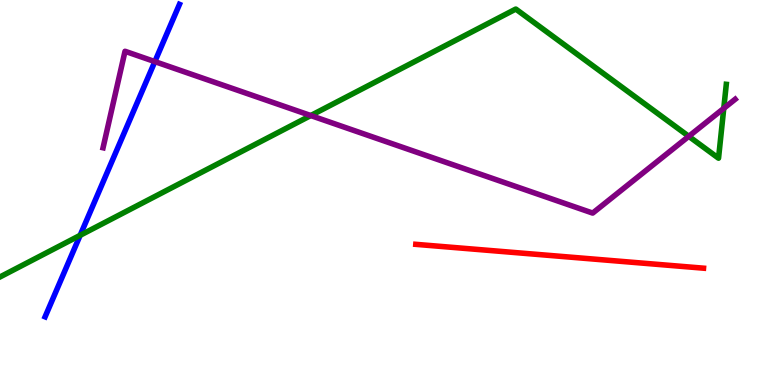[{'lines': ['blue', 'red'], 'intersections': []}, {'lines': ['green', 'red'], 'intersections': []}, {'lines': ['purple', 'red'], 'intersections': []}, {'lines': ['blue', 'green'], 'intersections': [{'x': 1.03, 'y': 3.89}]}, {'lines': ['blue', 'purple'], 'intersections': [{'x': 2.0, 'y': 8.4}]}, {'lines': ['green', 'purple'], 'intersections': [{'x': 4.01, 'y': 7.0}, {'x': 8.89, 'y': 6.46}, {'x': 9.34, 'y': 7.19}]}]